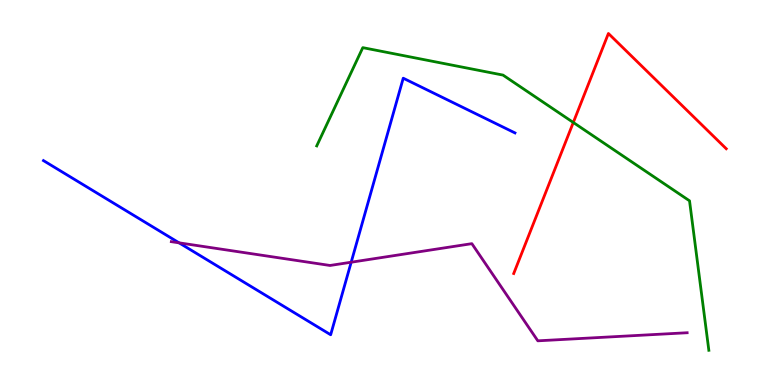[{'lines': ['blue', 'red'], 'intersections': []}, {'lines': ['green', 'red'], 'intersections': [{'x': 7.4, 'y': 6.82}]}, {'lines': ['purple', 'red'], 'intersections': []}, {'lines': ['blue', 'green'], 'intersections': []}, {'lines': ['blue', 'purple'], 'intersections': [{'x': 2.31, 'y': 3.69}, {'x': 4.53, 'y': 3.19}]}, {'lines': ['green', 'purple'], 'intersections': []}]